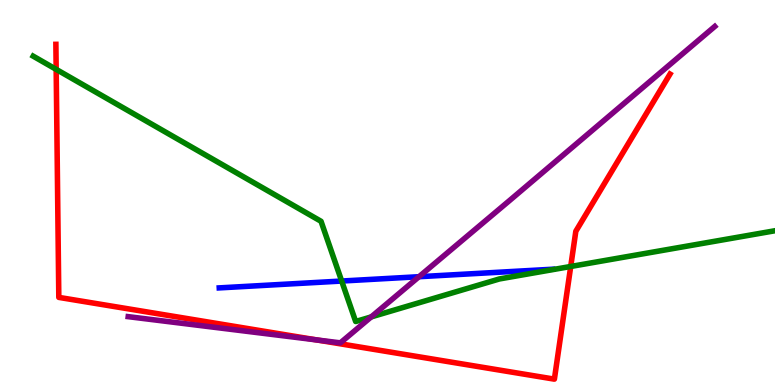[{'lines': ['blue', 'red'], 'intersections': []}, {'lines': ['green', 'red'], 'intersections': [{'x': 0.725, 'y': 8.2}, {'x': 7.36, 'y': 3.08}]}, {'lines': ['purple', 'red'], 'intersections': [{'x': 4.09, 'y': 1.17}]}, {'lines': ['blue', 'green'], 'intersections': [{'x': 4.41, 'y': 2.7}]}, {'lines': ['blue', 'purple'], 'intersections': [{'x': 5.41, 'y': 2.81}]}, {'lines': ['green', 'purple'], 'intersections': [{'x': 4.79, 'y': 1.77}]}]